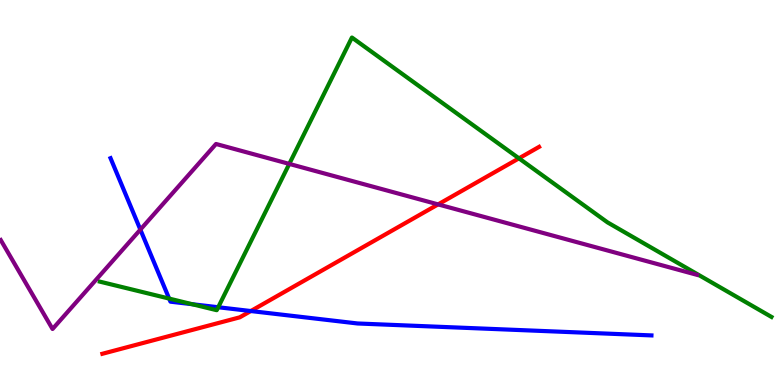[{'lines': ['blue', 'red'], 'intersections': [{'x': 3.24, 'y': 1.92}]}, {'lines': ['green', 'red'], 'intersections': [{'x': 6.7, 'y': 5.89}]}, {'lines': ['purple', 'red'], 'intersections': [{'x': 5.65, 'y': 4.69}]}, {'lines': ['blue', 'green'], 'intersections': [{'x': 2.18, 'y': 2.24}, {'x': 2.48, 'y': 2.1}, {'x': 2.82, 'y': 2.02}]}, {'lines': ['blue', 'purple'], 'intersections': [{'x': 1.81, 'y': 4.04}]}, {'lines': ['green', 'purple'], 'intersections': [{'x': 3.73, 'y': 5.74}]}]